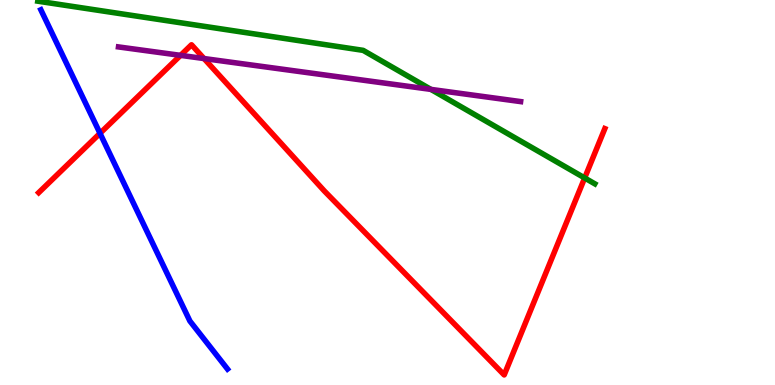[{'lines': ['blue', 'red'], 'intersections': [{'x': 1.29, 'y': 6.54}]}, {'lines': ['green', 'red'], 'intersections': [{'x': 7.54, 'y': 5.38}]}, {'lines': ['purple', 'red'], 'intersections': [{'x': 2.33, 'y': 8.56}, {'x': 2.63, 'y': 8.48}]}, {'lines': ['blue', 'green'], 'intersections': []}, {'lines': ['blue', 'purple'], 'intersections': []}, {'lines': ['green', 'purple'], 'intersections': [{'x': 5.56, 'y': 7.68}]}]